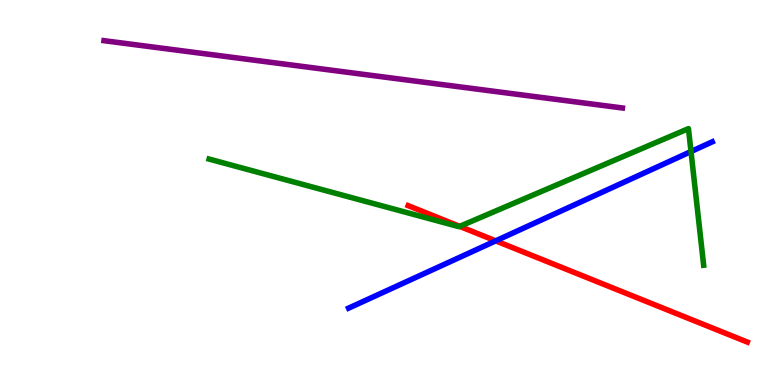[{'lines': ['blue', 'red'], 'intersections': [{'x': 6.4, 'y': 3.74}]}, {'lines': ['green', 'red'], 'intersections': [{'x': 5.93, 'y': 4.12}]}, {'lines': ['purple', 'red'], 'intersections': []}, {'lines': ['blue', 'green'], 'intersections': [{'x': 8.92, 'y': 6.06}]}, {'lines': ['blue', 'purple'], 'intersections': []}, {'lines': ['green', 'purple'], 'intersections': []}]